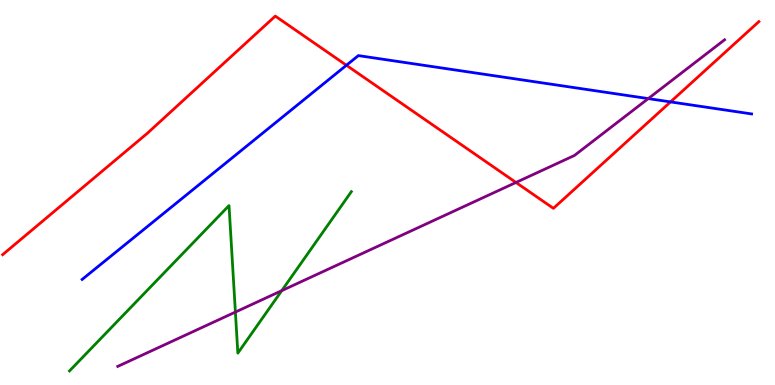[{'lines': ['blue', 'red'], 'intersections': [{'x': 4.47, 'y': 8.3}, {'x': 8.65, 'y': 7.35}]}, {'lines': ['green', 'red'], 'intersections': []}, {'lines': ['purple', 'red'], 'intersections': [{'x': 6.66, 'y': 5.26}]}, {'lines': ['blue', 'green'], 'intersections': []}, {'lines': ['blue', 'purple'], 'intersections': [{'x': 8.36, 'y': 7.44}]}, {'lines': ['green', 'purple'], 'intersections': [{'x': 3.04, 'y': 1.89}, {'x': 3.64, 'y': 2.45}]}]